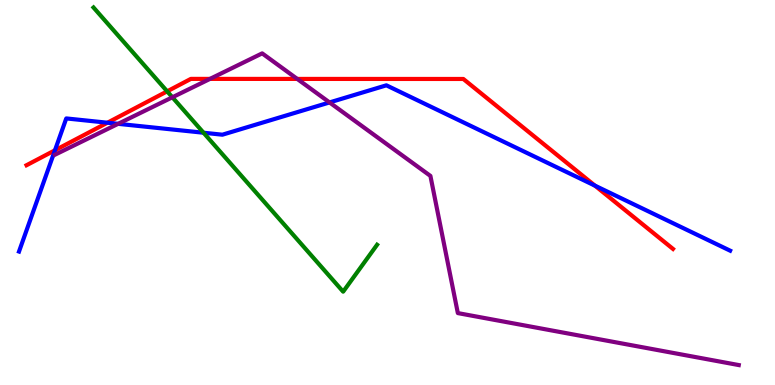[{'lines': ['blue', 'red'], 'intersections': [{'x': 0.709, 'y': 6.1}, {'x': 1.39, 'y': 6.81}, {'x': 7.68, 'y': 5.18}]}, {'lines': ['green', 'red'], 'intersections': [{'x': 2.16, 'y': 7.63}]}, {'lines': ['purple', 'red'], 'intersections': [{'x': 2.71, 'y': 7.95}, {'x': 3.84, 'y': 7.95}]}, {'lines': ['blue', 'green'], 'intersections': [{'x': 2.63, 'y': 6.55}]}, {'lines': ['blue', 'purple'], 'intersections': [{'x': 1.52, 'y': 6.78}, {'x': 4.25, 'y': 7.34}]}, {'lines': ['green', 'purple'], 'intersections': [{'x': 2.22, 'y': 7.47}]}]